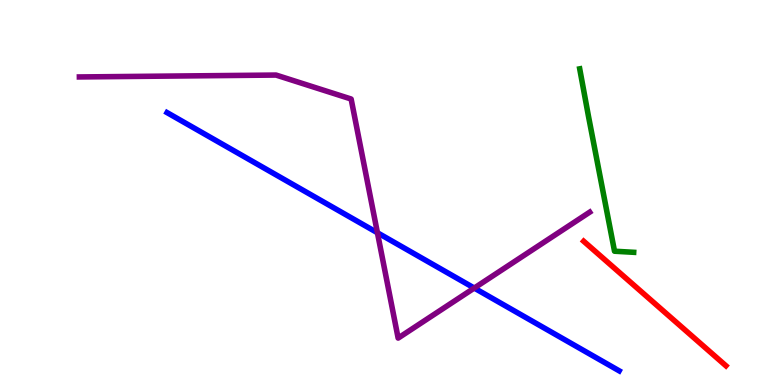[{'lines': ['blue', 'red'], 'intersections': []}, {'lines': ['green', 'red'], 'intersections': []}, {'lines': ['purple', 'red'], 'intersections': []}, {'lines': ['blue', 'green'], 'intersections': []}, {'lines': ['blue', 'purple'], 'intersections': [{'x': 4.87, 'y': 3.95}, {'x': 6.12, 'y': 2.52}]}, {'lines': ['green', 'purple'], 'intersections': []}]